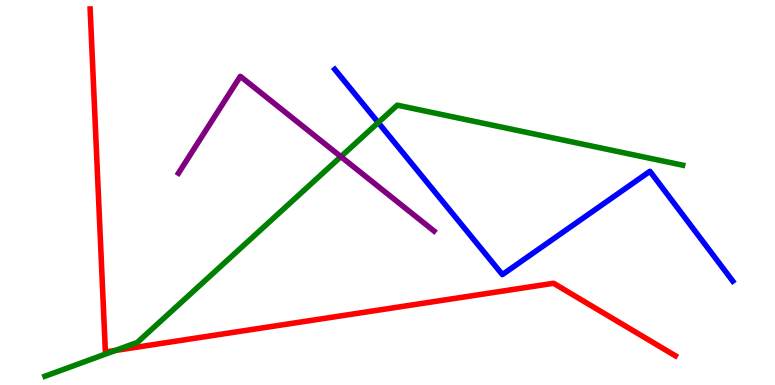[{'lines': ['blue', 'red'], 'intersections': []}, {'lines': ['green', 'red'], 'intersections': [{'x': 1.49, 'y': 0.897}]}, {'lines': ['purple', 'red'], 'intersections': []}, {'lines': ['blue', 'green'], 'intersections': [{'x': 4.88, 'y': 6.82}]}, {'lines': ['blue', 'purple'], 'intersections': []}, {'lines': ['green', 'purple'], 'intersections': [{'x': 4.4, 'y': 5.93}]}]